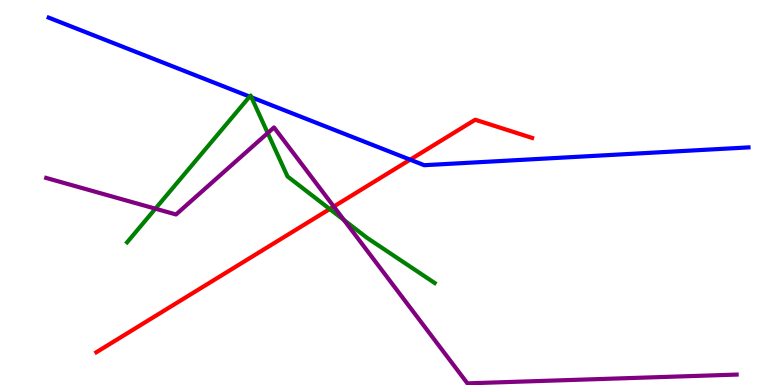[{'lines': ['blue', 'red'], 'intersections': [{'x': 5.29, 'y': 5.85}]}, {'lines': ['green', 'red'], 'intersections': [{'x': 4.25, 'y': 4.57}]}, {'lines': ['purple', 'red'], 'intersections': [{'x': 4.31, 'y': 4.64}]}, {'lines': ['blue', 'green'], 'intersections': [{'x': 3.22, 'y': 7.49}, {'x': 3.24, 'y': 7.47}]}, {'lines': ['blue', 'purple'], 'intersections': []}, {'lines': ['green', 'purple'], 'intersections': [{'x': 2.01, 'y': 4.58}, {'x': 3.45, 'y': 6.54}, {'x': 4.44, 'y': 4.28}]}]